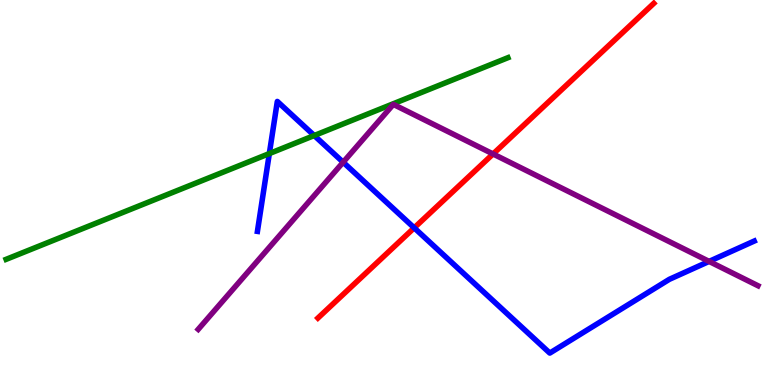[{'lines': ['blue', 'red'], 'intersections': [{'x': 5.34, 'y': 4.08}]}, {'lines': ['green', 'red'], 'intersections': []}, {'lines': ['purple', 'red'], 'intersections': [{'x': 6.36, 'y': 6.0}]}, {'lines': ['blue', 'green'], 'intersections': [{'x': 3.48, 'y': 6.01}, {'x': 4.05, 'y': 6.48}]}, {'lines': ['blue', 'purple'], 'intersections': [{'x': 4.43, 'y': 5.79}, {'x': 9.15, 'y': 3.21}]}, {'lines': ['green', 'purple'], 'intersections': []}]